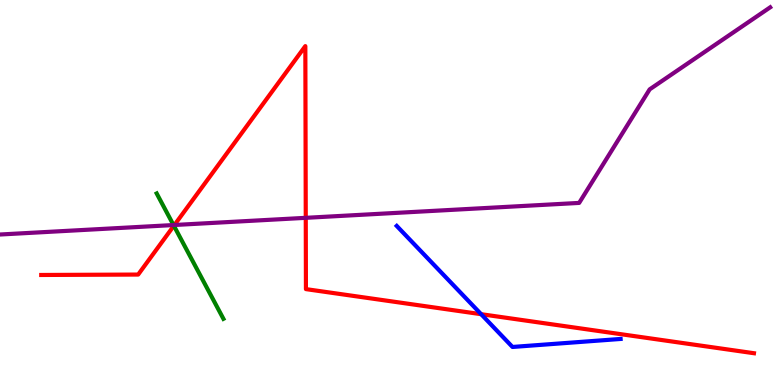[{'lines': ['blue', 'red'], 'intersections': [{'x': 6.21, 'y': 1.84}]}, {'lines': ['green', 'red'], 'intersections': [{'x': 2.24, 'y': 4.14}]}, {'lines': ['purple', 'red'], 'intersections': [{'x': 2.25, 'y': 4.16}, {'x': 3.95, 'y': 4.34}]}, {'lines': ['blue', 'green'], 'intersections': []}, {'lines': ['blue', 'purple'], 'intersections': []}, {'lines': ['green', 'purple'], 'intersections': [{'x': 2.24, 'y': 4.15}]}]